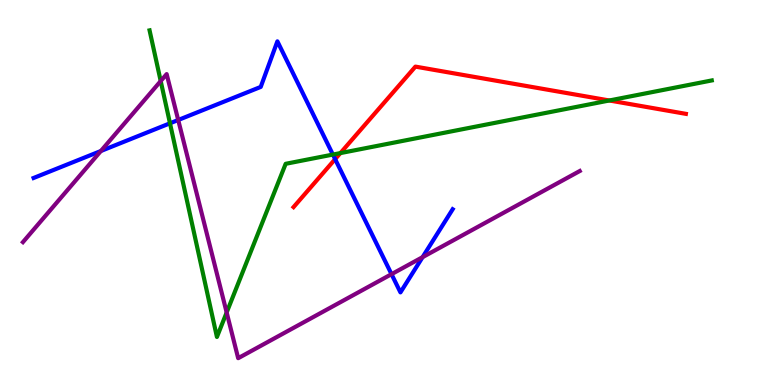[{'lines': ['blue', 'red'], 'intersections': [{'x': 4.32, 'y': 5.87}]}, {'lines': ['green', 'red'], 'intersections': [{'x': 4.39, 'y': 6.02}, {'x': 7.86, 'y': 7.39}]}, {'lines': ['purple', 'red'], 'intersections': []}, {'lines': ['blue', 'green'], 'intersections': [{'x': 2.19, 'y': 6.8}, {'x': 4.3, 'y': 5.99}]}, {'lines': ['blue', 'purple'], 'intersections': [{'x': 1.3, 'y': 6.08}, {'x': 2.3, 'y': 6.88}, {'x': 5.05, 'y': 2.88}, {'x': 5.45, 'y': 3.32}]}, {'lines': ['green', 'purple'], 'intersections': [{'x': 2.07, 'y': 7.89}, {'x': 2.92, 'y': 1.88}]}]